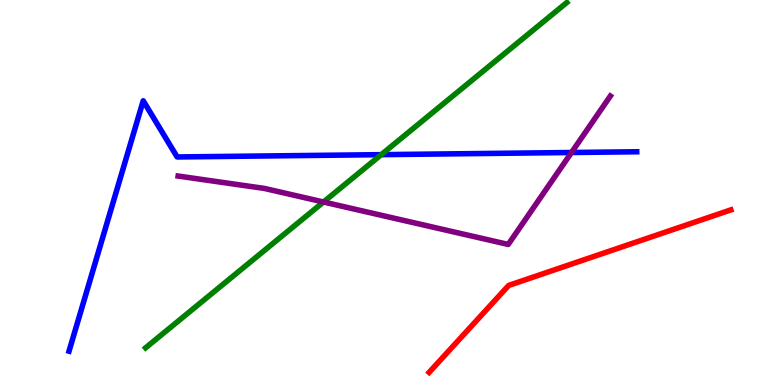[{'lines': ['blue', 'red'], 'intersections': []}, {'lines': ['green', 'red'], 'intersections': []}, {'lines': ['purple', 'red'], 'intersections': []}, {'lines': ['blue', 'green'], 'intersections': [{'x': 4.92, 'y': 5.98}]}, {'lines': ['blue', 'purple'], 'intersections': [{'x': 7.37, 'y': 6.04}]}, {'lines': ['green', 'purple'], 'intersections': [{'x': 4.17, 'y': 4.75}]}]